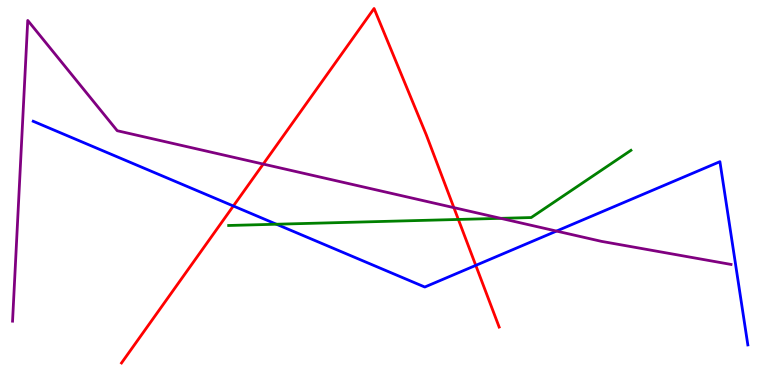[{'lines': ['blue', 'red'], 'intersections': [{'x': 3.01, 'y': 4.65}, {'x': 6.14, 'y': 3.11}]}, {'lines': ['green', 'red'], 'intersections': [{'x': 5.91, 'y': 4.3}]}, {'lines': ['purple', 'red'], 'intersections': [{'x': 3.4, 'y': 5.74}, {'x': 5.86, 'y': 4.61}]}, {'lines': ['blue', 'green'], 'intersections': [{'x': 3.57, 'y': 4.18}]}, {'lines': ['blue', 'purple'], 'intersections': [{'x': 7.18, 'y': 4.0}]}, {'lines': ['green', 'purple'], 'intersections': [{'x': 6.46, 'y': 4.33}]}]